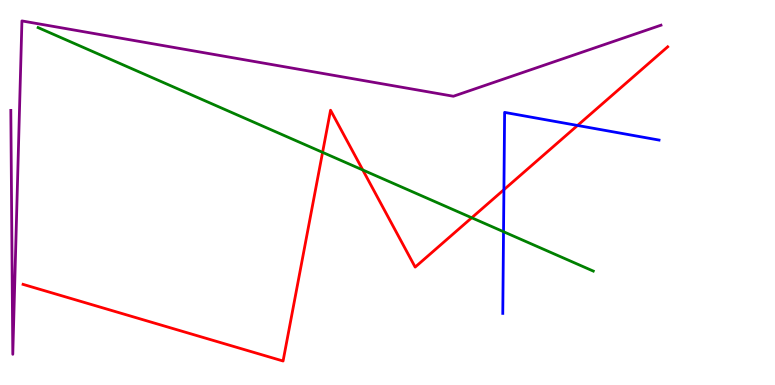[{'lines': ['blue', 'red'], 'intersections': [{'x': 6.5, 'y': 5.07}, {'x': 7.45, 'y': 6.74}]}, {'lines': ['green', 'red'], 'intersections': [{'x': 4.16, 'y': 6.04}, {'x': 4.68, 'y': 5.58}, {'x': 6.09, 'y': 4.34}]}, {'lines': ['purple', 'red'], 'intersections': []}, {'lines': ['blue', 'green'], 'intersections': [{'x': 6.5, 'y': 3.98}]}, {'lines': ['blue', 'purple'], 'intersections': []}, {'lines': ['green', 'purple'], 'intersections': []}]